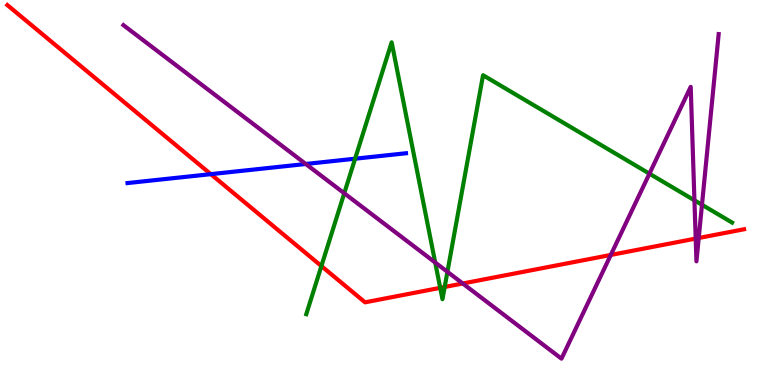[{'lines': ['blue', 'red'], 'intersections': [{'x': 2.72, 'y': 5.48}]}, {'lines': ['green', 'red'], 'intersections': [{'x': 4.15, 'y': 3.09}, {'x': 5.68, 'y': 2.52}, {'x': 5.74, 'y': 2.55}]}, {'lines': ['purple', 'red'], 'intersections': [{'x': 5.97, 'y': 2.64}, {'x': 7.88, 'y': 3.38}, {'x': 8.98, 'y': 3.8}, {'x': 9.02, 'y': 3.82}]}, {'lines': ['blue', 'green'], 'intersections': [{'x': 4.58, 'y': 5.88}]}, {'lines': ['blue', 'purple'], 'intersections': [{'x': 3.95, 'y': 5.74}]}, {'lines': ['green', 'purple'], 'intersections': [{'x': 4.44, 'y': 4.98}, {'x': 5.62, 'y': 3.18}, {'x': 5.77, 'y': 2.94}, {'x': 8.38, 'y': 5.49}, {'x': 8.96, 'y': 4.8}, {'x': 9.06, 'y': 4.68}]}]